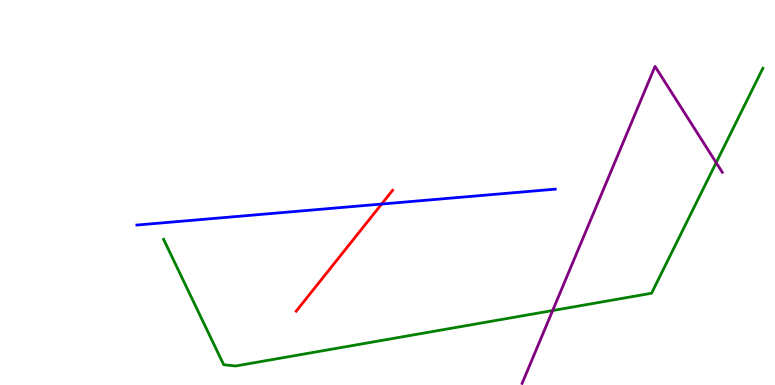[{'lines': ['blue', 'red'], 'intersections': [{'x': 4.92, 'y': 4.7}]}, {'lines': ['green', 'red'], 'intersections': []}, {'lines': ['purple', 'red'], 'intersections': []}, {'lines': ['blue', 'green'], 'intersections': []}, {'lines': ['blue', 'purple'], 'intersections': []}, {'lines': ['green', 'purple'], 'intersections': [{'x': 7.13, 'y': 1.93}, {'x': 9.24, 'y': 5.78}]}]